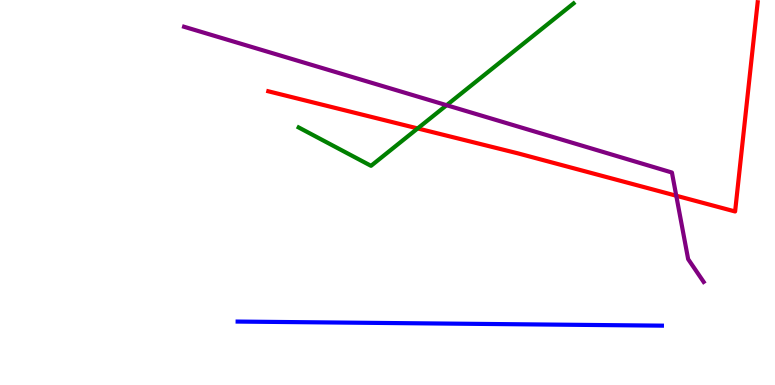[{'lines': ['blue', 'red'], 'intersections': []}, {'lines': ['green', 'red'], 'intersections': [{'x': 5.39, 'y': 6.66}]}, {'lines': ['purple', 'red'], 'intersections': [{'x': 8.73, 'y': 4.92}]}, {'lines': ['blue', 'green'], 'intersections': []}, {'lines': ['blue', 'purple'], 'intersections': []}, {'lines': ['green', 'purple'], 'intersections': [{'x': 5.76, 'y': 7.27}]}]